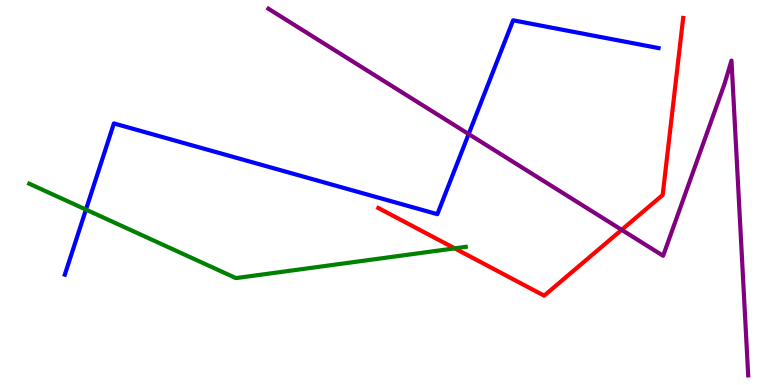[{'lines': ['blue', 'red'], 'intersections': []}, {'lines': ['green', 'red'], 'intersections': [{'x': 5.87, 'y': 3.55}]}, {'lines': ['purple', 'red'], 'intersections': [{'x': 8.02, 'y': 4.03}]}, {'lines': ['blue', 'green'], 'intersections': [{'x': 1.11, 'y': 4.56}]}, {'lines': ['blue', 'purple'], 'intersections': [{'x': 6.05, 'y': 6.52}]}, {'lines': ['green', 'purple'], 'intersections': []}]